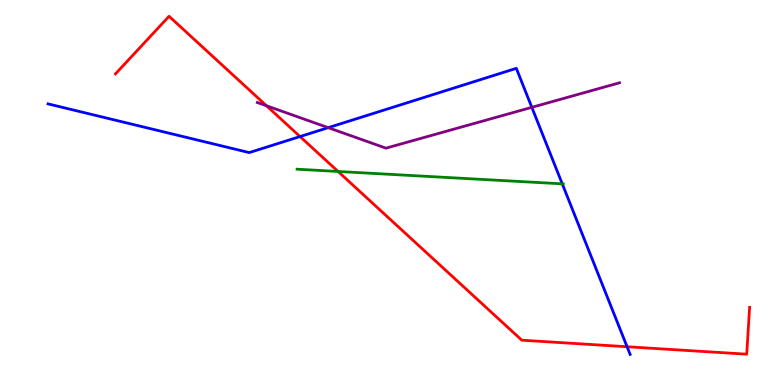[{'lines': ['blue', 'red'], 'intersections': [{'x': 3.87, 'y': 6.45}, {'x': 8.09, 'y': 0.994}]}, {'lines': ['green', 'red'], 'intersections': [{'x': 4.36, 'y': 5.55}]}, {'lines': ['purple', 'red'], 'intersections': [{'x': 3.44, 'y': 7.25}]}, {'lines': ['blue', 'green'], 'intersections': [{'x': 7.26, 'y': 5.22}]}, {'lines': ['blue', 'purple'], 'intersections': [{'x': 4.24, 'y': 6.68}, {'x': 6.86, 'y': 7.21}]}, {'lines': ['green', 'purple'], 'intersections': []}]